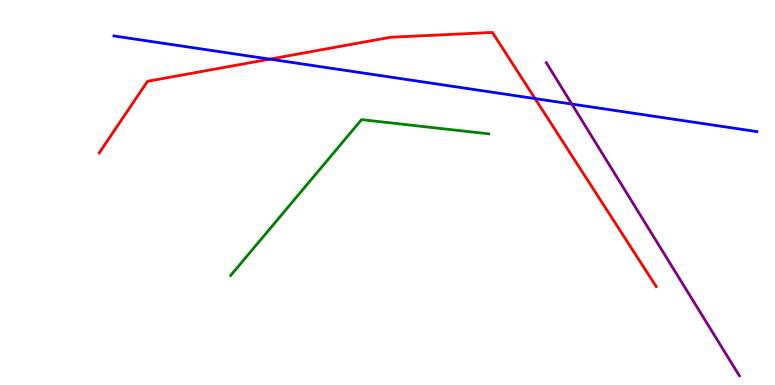[{'lines': ['blue', 'red'], 'intersections': [{'x': 3.48, 'y': 8.46}, {'x': 6.9, 'y': 7.44}]}, {'lines': ['green', 'red'], 'intersections': []}, {'lines': ['purple', 'red'], 'intersections': []}, {'lines': ['blue', 'green'], 'intersections': []}, {'lines': ['blue', 'purple'], 'intersections': [{'x': 7.38, 'y': 7.3}]}, {'lines': ['green', 'purple'], 'intersections': []}]